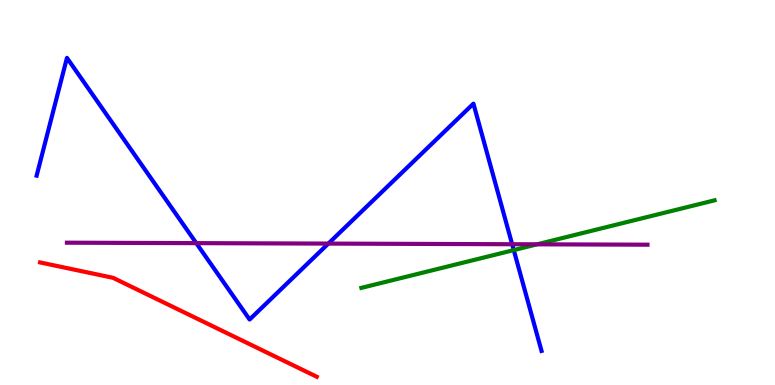[{'lines': ['blue', 'red'], 'intersections': []}, {'lines': ['green', 'red'], 'intersections': []}, {'lines': ['purple', 'red'], 'intersections': []}, {'lines': ['blue', 'green'], 'intersections': [{'x': 6.63, 'y': 3.5}]}, {'lines': ['blue', 'purple'], 'intersections': [{'x': 2.53, 'y': 3.68}, {'x': 4.24, 'y': 3.67}, {'x': 6.61, 'y': 3.66}]}, {'lines': ['green', 'purple'], 'intersections': [{'x': 6.93, 'y': 3.65}]}]